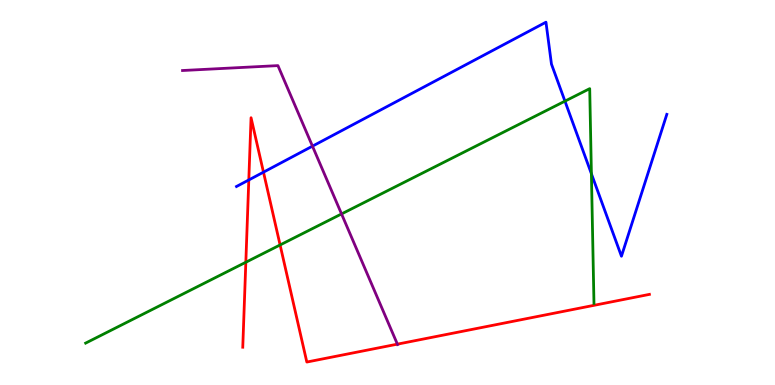[{'lines': ['blue', 'red'], 'intersections': [{'x': 3.21, 'y': 5.33}, {'x': 3.4, 'y': 5.53}]}, {'lines': ['green', 'red'], 'intersections': [{'x': 3.17, 'y': 3.19}, {'x': 3.61, 'y': 3.64}]}, {'lines': ['purple', 'red'], 'intersections': [{'x': 5.13, 'y': 1.06}]}, {'lines': ['blue', 'green'], 'intersections': [{'x': 7.29, 'y': 7.37}, {'x': 7.63, 'y': 5.49}]}, {'lines': ['blue', 'purple'], 'intersections': [{'x': 4.03, 'y': 6.2}]}, {'lines': ['green', 'purple'], 'intersections': [{'x': 4.41, 'y': 4.44}]}]